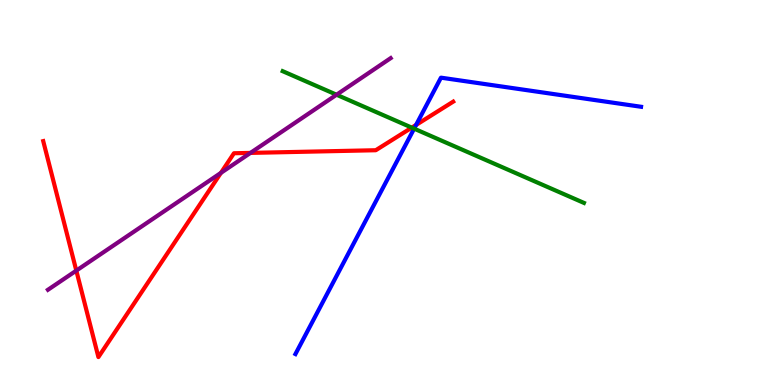[{'lines': ['blue', 'red'], 'intersections': [{'x': 5.37, 'y': 6.75}]}, {'lines': ['green', 'red'], 'intersections': [{'x': 5.31, 'y': 6.69}]}, {'lines': ['purple', 'red'], 'intersections': [{'x': 0.985, 'y': 2.97}, {'x': 2.85, 'y': 5.51}, {'x': 3.23, 'y': 6.03}]}, {'lines': ['blue', 'green'], 'intersections': [{'x': 5.34, 'y': 6.66}]}, {'lines': ['blue', 'purple'], 'intersections': []}, {'lines': ['green', 'purple'], 'intersections': [{'x': 4.34, 'y': 7.54}]}]